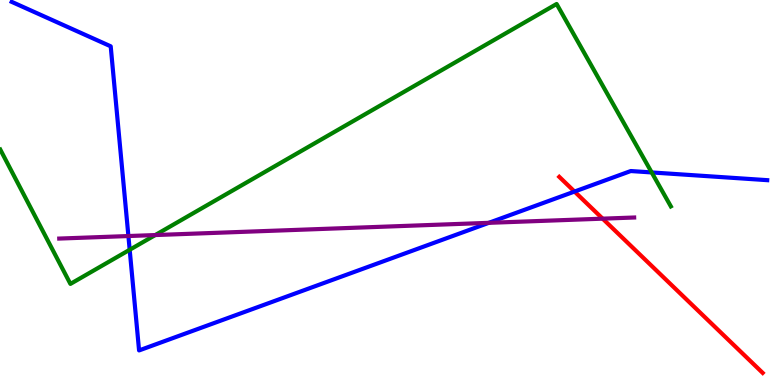[{'lines': ['blue', 'red'], 'intersections': [{'x': 7.41, 'y': 5.02}]}, {'lines': ['green', 'red'], 'intersections': []}, {'lines': ['purple', 'red'], 'intersections': [{'x': 7.78, 'y': 4.32}]}, {'lines': ['blue', 'green'], 'intersections': [{'x': 1.67, 'y': 3.51}, {'x': 8.41, 'y': 5.52}]}, {'lines': ['blue', 'purple'], 'intersections': [{'x': 1.66, 'y': 3.87}, {'x': 6.31, 'y': 4.21}]}, {'lines': ['green', 'purple'], 'intersections': [{'x': 2.0, 'y': 3.89}]}]